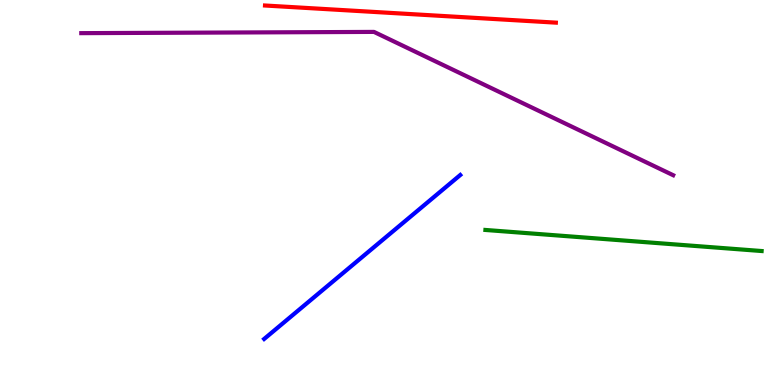[{'lines': ['blue', 'red'], 'intersections': []}, {'lines': ['green', 'red'], 'intersections': []}, {'lines': ['purple', 'red'], 'intersections': []}, {'lines': ['blue', 'green'], 'intersections': []}, {'lines': ['blue', 'purple'], 'intersections': []}, {'lines': ['green', 'purple'], 'intersections': []}]